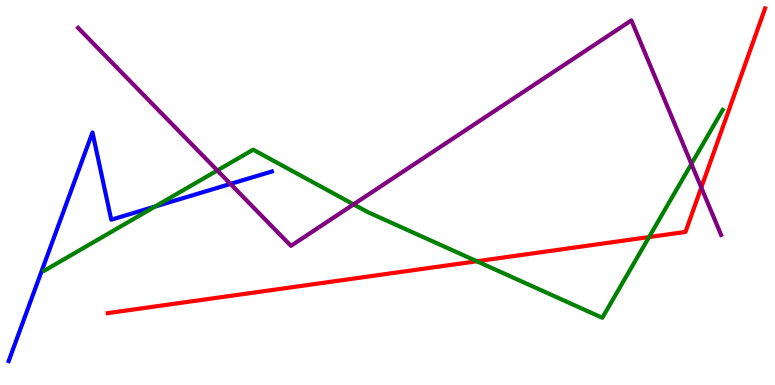[{'lines': ['blue', 'red'], 'intersections': []}, {'lines': ['green', 'red'], 'intersections': [{'x': 6.15, 'y': 3.21}, {'x': 8.37, 'y': 3.84}]}, {'lines': ['purple', 'red'], 'intersections': [{'x': 9.05, 'y': 5.13}]}, {'lines': ['blue', 'green'], 'intersections': [{'x': 2.0, 'y': 4.63}]}, {'lines': ['blue', 'purple'], 'intersections': [{'x': 2.97, 'y': 5.22}]}, {'lines': ['green', 'purple'], 'intersections': [{'x': 2.8, 'y': 5.57}, {'x': 4.56, 'y': 4.69}, {'x': 8.92, 'y': 5.74}]}]